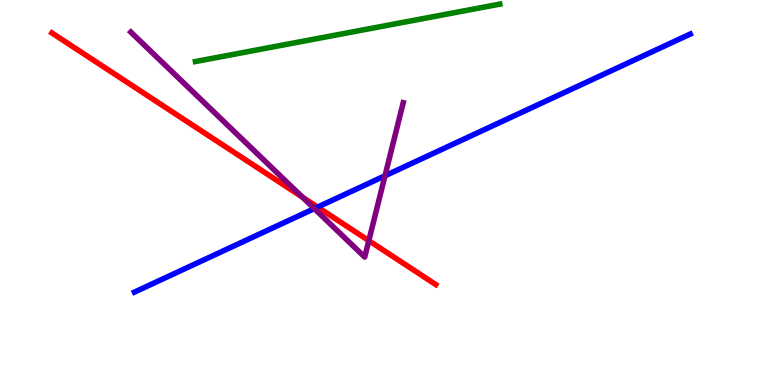[{'lines': ['blue', 'red'], 'intersections': [{'x': 4.1, 'y': 4.62}]}, {'lines': ['green', 'red'], 'intersections': []}, {'lines': ['purple', 'red'], 'intersections': [{'x': 3.9, 'y': 4.88}, {'x': 4.76, 'y': 3.75}]}, {'lines': ['blue', 'green'], 'intersections': []}, {'lines': ['blue', 'purple'], 'intersections': [{'x': 4.06, 'y': 4.58}, {'x': 4.97, 'y': 5.43}]}, {'lines': ['green', 'purple'], 'intersections': []}]